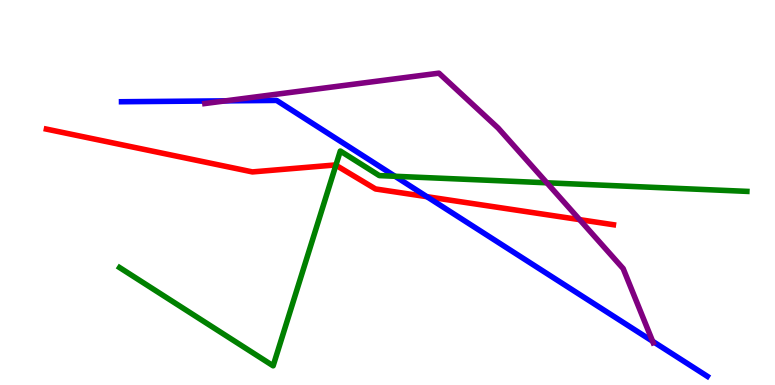[{'lines': ['blue', 'red'], 'intersections': [{'x': 5.51, 'y': 4.89}]}, {'lines': ['green', 'red'], 'intersections': [{'x': 4.33, 'y': 5.71}]}, {'lines': ['purple', 'red'], 'intersections': [{'x': 7.48, 'y': 4.3}]}, {'lines': ['blue', 'green'], 'intersections': [{'x': 5.1, 'y': 5.42}]}, {'lines': ['blue', 'purple'], 'intersections': [{'x': 2.91, 'y': 7.38}, {'x': 8.42, 'y': 1.14}]}, {'lines': ['green', 'purple'], 'intersections': [{'x': 7.06, 'y': 5.25}]}]